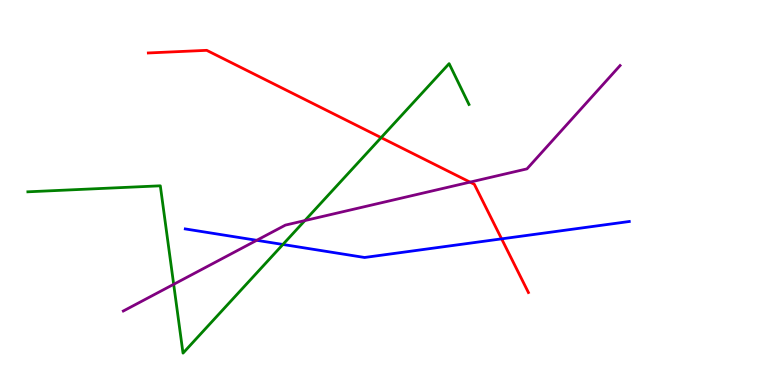[{'lines': ['blue', 'red'], 'intersections': [{'x': 6.47, 'y': 3.8}]}, {'lines': ['green', 'red'], 'intersections': [{'x': 4.92, 'y': 6.43}]}, {'lines': ['purple', 'red'], 'intersections': [{'x': 6.07, 'y': 5.27}]}, {'lines': ['blue', 'green'], 'intersections': [{'x': 3.65, 'y': 3.65}]}, {'lines': ['blue', 'purple'], 'intersections': [{'x': 3.31, 'y': 3.76}]}, {'lines': ['green', 'purple'], 'intersections': [{'x': 2.24, 'y': 2.62}, {'x': 3.93, 'y': 4.27}]}]